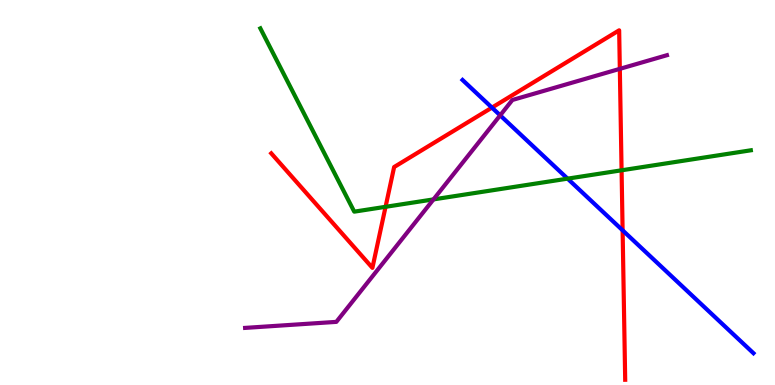[{'lines': ['blue', 'red'], 'intersections': [{'x': 6.35, 'y': 7.21}, {'x': 8.03, 'y': 4.02}]}, {'lines': ['green', 'red'], 'intersections': [{'x': 4.98, 'y': 4.63}, {'x': 8.02, 'y': 5.58}]}, {'lines': ['purple', 'red'], 'intersections': [{'x': 8.0, 'y': 8.21}]}, {'lines': ['blue', 'green'], 'intersections': [{'x': 7.32, 'y': 5.36}]}, {'lines': ['blue', 'purple'], 'intersections': [{'x': 6.45, 'y': 7.0}]}, {'lines': ['green', 'purple'], 'intersections': [{'x': 5.59, 'y': 4.82}]}]